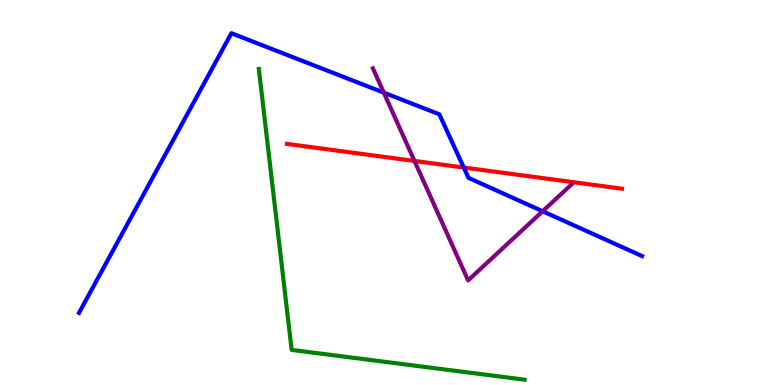[{'lines': ['blue', 'red'], 'intersections': [{'x': 5.98, 'y': 5.65}]}, {'lines': ['green', 'red'], 'intersections': []}, {'lines': ['purple', 'red'], 'intersections': [{'x': 5.35, 'y': 5.82}]}, {'lines': ['blue', 'green'], 'intersections': []}, {'lines': ['blue', 'purple'], 'intersections': [{'x': 4.95, 'y': 7.59}, {'x': 7.0, 'y': 4.51}]}, {'lines': ['green', 'purple'], 'intersections': []}]